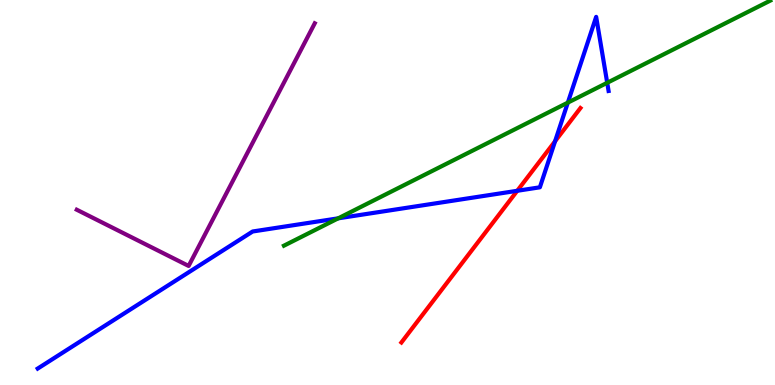[{'lines': ['blue', 'red'], 'intersections': [{'x': 6.67, 'y': 5.04}, {'x': 7.16, 'y': 6.33}]}, {'lines': ['green', 'red'], 'intersections': []}, {'lines': ['purple', 'red'], 'intersections': []}, {'lines': ['blue', 'green'], 'intersections': [{'x': 4.36, 'y': 4.33}, {'x': 7.33, 'y': 7.33}, {'x': 7.84, 'y': 7.85}]}, {'lines': ['blue', 'purple'], 'intersections': []}, {'lines': ['green', 'purple'], 'intersections': []}]